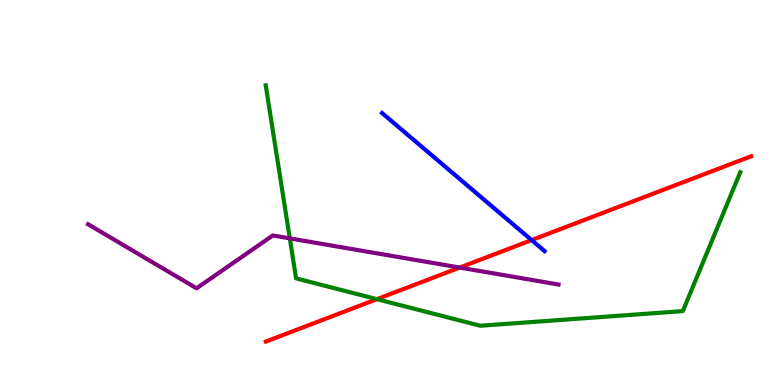[{'lines': ['blue', 'red'], 'intersections': [{'x': 6.86, 'y': 3.76}]}, {'lines': ['green', 'red'], 'intersections': [{'x': 4.86, 'y': 2.23}]}, {'lines': ['purple', 'red'], 'intersections': [{'x': 5.93, 'y': 3.05}]}, {'lines': ['blue', 'green'], 'intersections': []}, {'lines': ['blue', 'purple'], 'intersections': []}, {'lines': ['green', 'purple'], 'intersections': [{'x': 3.74, 'y': 3.81}]}]